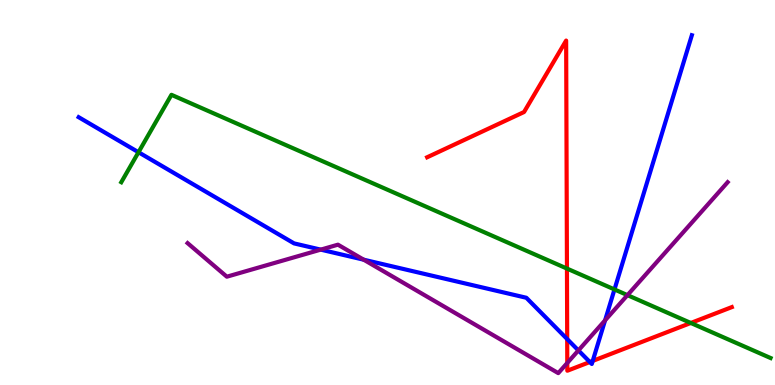[{'lines': ['blue', 'red'], 'intersections': [{'x': 7.32, 'y': 1.19}, {'x': 7.61, 'y': 0.597}, {'x': 7.65, 'y': 0.626}]}, {'lines': ['green', 'red'], 'intersections': [{'x': 7.32, 'y': 3.02}, {'x': 8.91, 'y': 1.61}]}, {'lines': ['purple', 'red'], 'intersections': [{'x': 7.32, 'y': 0.573}]}, {'lines': ['blue', 'green'], 'intersections': [{'x': 1.79, 'y': 6.05}, {'x': 7.93, 'y': 2.48}]}, {'lines': ['blue', 'purple'], 'intersections': [{'x': 4.14, 'y': 3.52}, {'x': 4.69, 'y': 3.25}, {'x': 7.46, 'y': 0.898}, {'x': 7.81, 'y': 1.68}]}, {'lines': ['green', 'purple'], 'intersections': [{'x': 8.1, 'y': 2.33}]}]